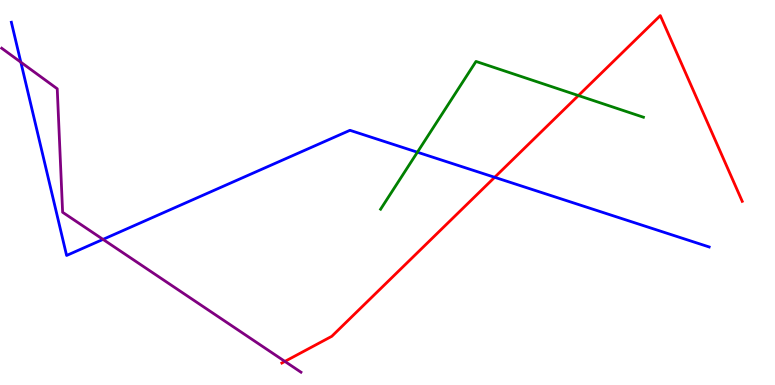[{'lines': ['blue', 'red'], 'intersections': [{'x': 6.38, 'y': 5.39}]}, {'lines': ['green', 'red'], 'intersections': [{'x': 7.46, 'y': 7.52}]}, {'lines': ['purple', 'red'], 'intersections': [{'x': 3.68, 'y': 0.613}]}, {'lines': ['blue', 'green'], 'intersections': [{'x': 5.39, 'y': 6.05}]}, {'lines': ['blue', 'purple'], 'intersections': [{'x': 0.269, 'y': 8.38}, {'x': 1.33, 'y': 3.78}]}, {'lines': ['green', 'purple'], 'intersections': []}]